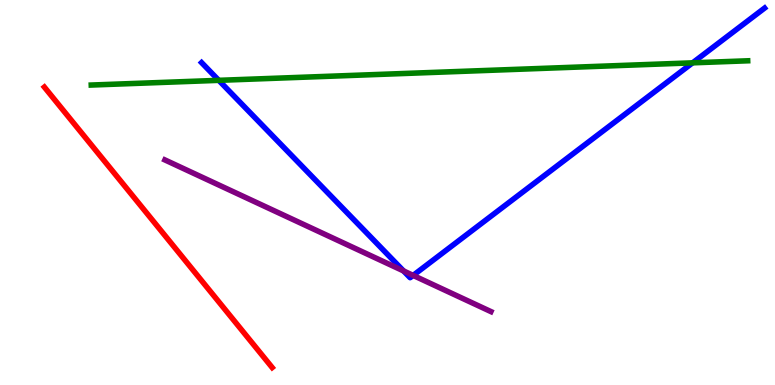[{'lines': ['blue', 'red'], 'intersections': []}, {'lines': ['green', 'red'], 'intersections': []}, {'lines': ['purple', 'red'], 'intersections': []}, {'lines': ['blue', 'green'], 'intersections': [{'x': 2.82, 'y': 7.91}, {'x': 8.94, 'y': 8.37}]}, {'lines': ['blue', 'purple'], 'intersections': [{'x': 5.21, 'y': 2.96}, {'x': 5.33, 'y': 2.85}]}, {'lines': ['green', 'purple'], 'intersections': []}]